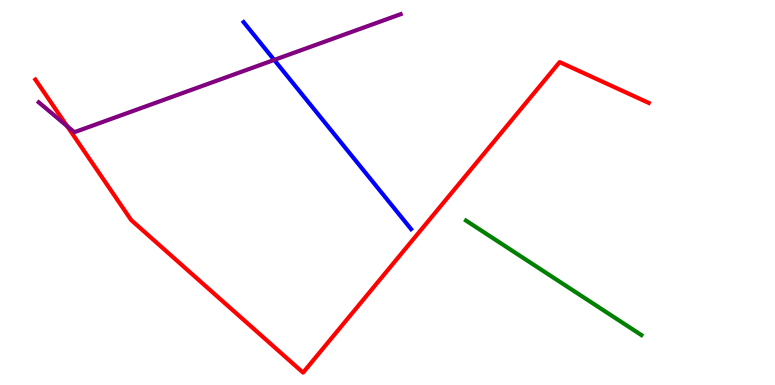[{'lines': ['blue', 'red'], 'intersections': []}, {'lines': ['green', 'red'], 'intersections': []}, {'lines': ['purple', 'red'], 'intersections': [{'x': 0.866, 'y': 6.72}]}, {'lines': ['blue', 'green'], 'intersections': []}, {'lines': ['blue', 'purple'], 'intersections': [{'x': 3.54, 'y': 8.44}]}, {'lines': ['green', 'purple'], 'intersections': []}]